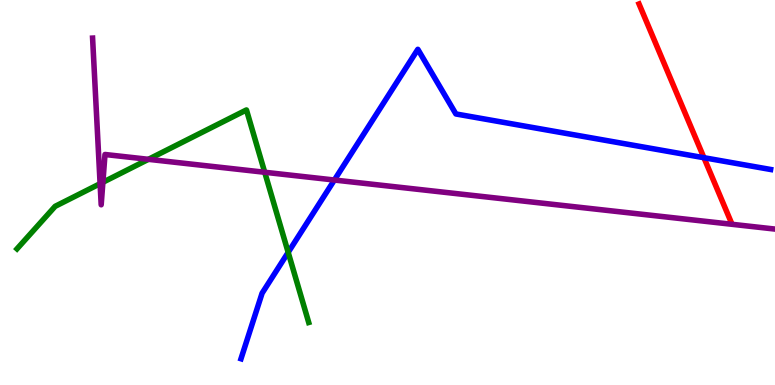[{'lines': ['blue', 'red'], 'intersections': [{'x': 9.08, 'y': 5.9}]}, {'lines': ['green', 'red'], 'intersections': []}, {'lines': ['purple', 'red'], 'intersections': []}, {'lines': ['blue', 'green'], 'intersections': [{'x': 3.72, 'y': 3.45}]}, {'lines': ['blue', 'purple'], 'intersections': [{'x': 4.31, 'y': 5.32}]}, {'lines': ['green', 'purple'], 'intersections': [{'x': 1.29, 'y': 5.23}, {'x': 1.33, 'y': 5.27}, {'x': 1.92, 'y': 5.86}, {'x': 3.42, 'y': 5.53}]}]